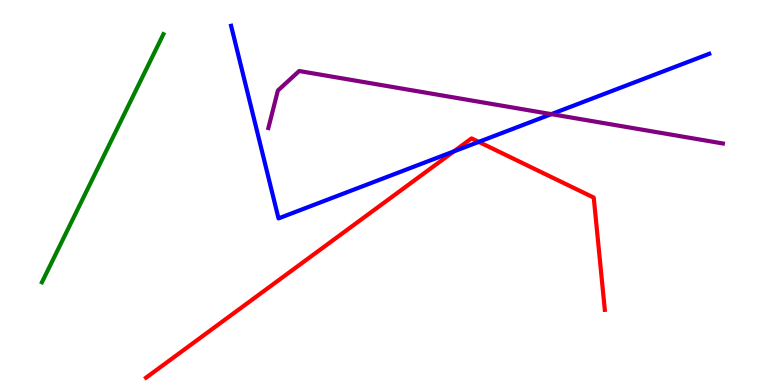[{'lines': ['blue', 'red'], 'intersections': [{'x': 5.86, 'y': 6.07}, {'x': 6.18, 'y': 6.31}]}, {'lines': ['green', 'red'], 'intersections': []}, {'lines': ['purple', 'red'], 'intersections': []}, {'lines': ['blue', 'green'], 'intersections': []}, {'lines': ['blue', 'purple'], 'intersections': [{'x': 7.11, 'y': 7.04}]}, {'lines': ['green', 'purple'], 'intersections': []}]